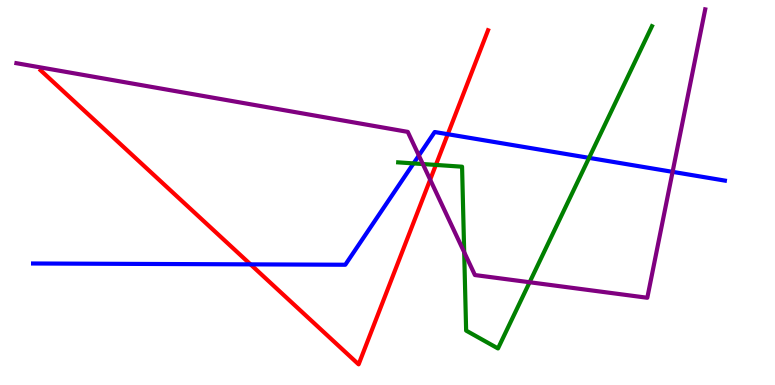[{'lines': ['blue', 'red'], 'intersections': [{'x': 3.23, 'y': 3.13}, {'x': 5.78, 'y': 6.51}]}, {'lines': ['green', 'red'], 'intersections': [{'x': 5.62, 'y': 5.72}]}, {'lines': ['purple', 'red'], 'intersections': [{'x': 5.55, 'y': 5.33}]}, {'lines': ['blue', 'green'], 'intersections': [{'x': 5.34, 'y': 5.76}, {'x': 7.6, 'y': 5.9}]}, {'lines': ['blue', 'purple'], 'intersections': [{'x': 5.4, 'y': 5.96}, {'x': 8.68, 'y': 5.54}]}, {'lines': ['green', 'purple'], 'intersections': [{'x': 5.46, 'y': 5.74}, {'x': 5.99, 'y': 3.45}, {'x': 6.83, 'y': 2.67}]}]